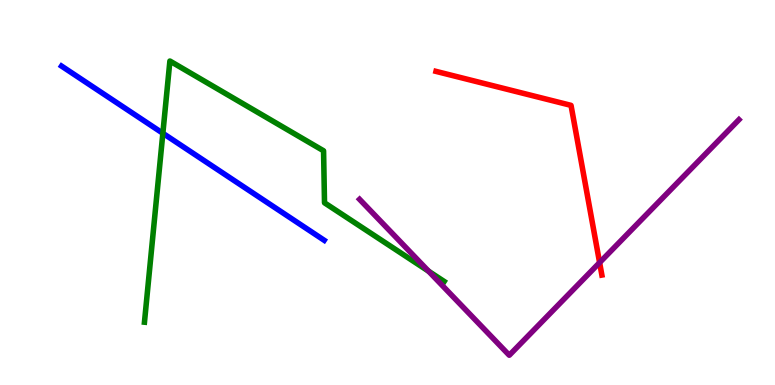[{'lines': ['blue', 'red'], 'intersections': []}, {'lines': ['green', 'red'], 'intersections': []}, {'lines': ['purple', 'red'], 'intersections': [{'x': 7.74, 'y': 3.18}]}, {'lines': ['blue', 'green'], 'intersections': [{'x': 2.1, 'y': 6.54}]}, {'lines': ['blue', 'purple'], 'intersections': []}, {'lines': ['green', 'purple'], 'intersections': [{'x': 5.53, 'y': 2.96}]}]